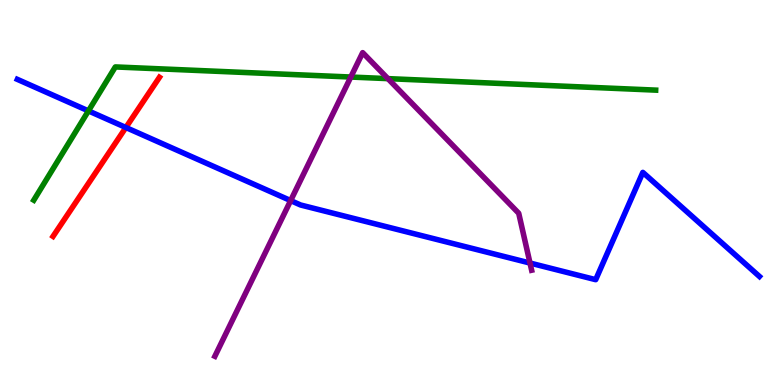[{'lines': ['blue', 'red'], 'intersections': [{'x': 1.62, 'y': 6.69}]}, {'lines': ['green', 'red'], 'intersections': []}, {'lines': ['purple', 'red'], 'intersections': []}, {'lines': ['blue', 'green'], 'intersections': [{'x': 1.14, 'y': 7.12}]}, {'lines': ['blue', 'purple'], 'intersections': [{'x': 3.75, 'y': 4.79}, {'x': 6.84, 'y': 3.17}]}, {'lines': ['green', 'purple'], 'intersections': [{'x': 4.53, 'y': 8.0}, {'x': 5.01, 'y': 7.96}]}]